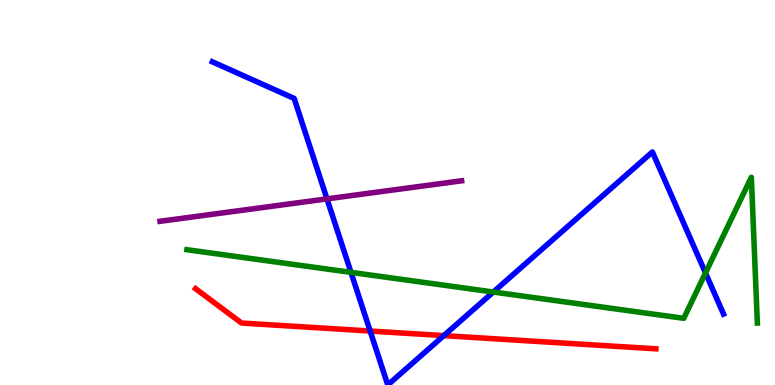[{'lines': ['blue', 'red'], 'intersections': [{'x': 4.78, 'y': 1.4}, {'x': 5.73, 'y': 1.28}]}, {'lines': ['green', 'red'], 'intersections': []}, {'lines': ['purple', 'red'], 'intersections': []}, {'lines': ['blue', 'green'], 'intersections': [{'x': 4.53, 'y': 2.93}, {'x': 6.37, 'y': 2.42}, {'x': 9.1, 'y': 2.91}]}, {'lines': ['blue', 'purple'], 'intersections': [{'x': 4.22, 'y': 4.83}]}, {'lines': ['green', 'purple'], 'intersections': []}]